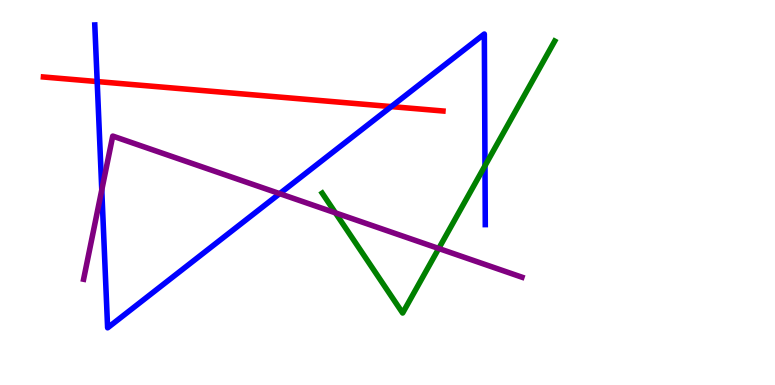[{'lines': ['blue', 'red'], 'intersections': [{'x': 1.25, 'y': 7.88}, {'x': 5.05, 'y': 7.23}]}, {'lines': ['green', 'red'], 'intersections': []}, {'lines': ['purple', 'red'], 'intersections': []}, {'lines': ['blue', 'green'], 'intersections': [{'x': 6.26, 'y': 5.69}]}, {'lines': ['blue', 'purple'], 'intersections': [{'x': 1.31, 'y': 5.07}, {'x': 3.61, 'y': 4.97}]}, {'lines': ['green', 'purple'], 'intersections': [{'x': 4.33, 'y': 4.47}, {'x': 5.66, 'y': 3.55}]}]